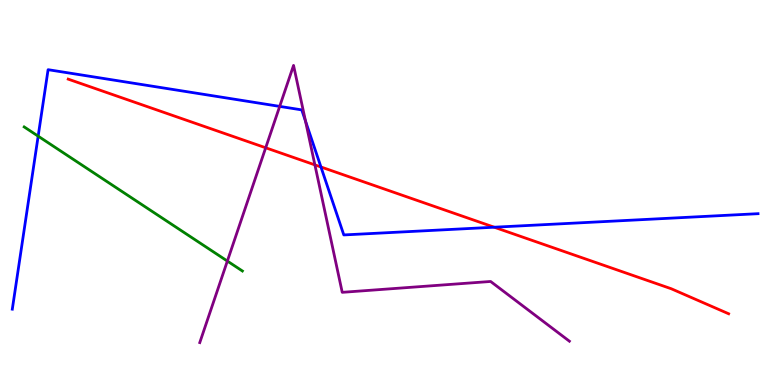[{'lines': ['blue', 'red'], 'intersections': [{'x': 4.14, 'y': 5.66}, {'x': 6.38, 'y': 4.1}]}, {'lines': ['green', 'red'], 'intersections': []}, {'lines': ['purple', 'red'], 'intersections': [{'x': 3.43, 'y': 6.16}, {'x': 4.06, 'y': 5.72}]}, {'lines': ['blue', 'green'], 'intersections': [{'x': 0.492, 'y': 6.46}]}, {'lines': ['blue', 'purple'], 'intersections': [{'x': 3.61, 'y': 7.24}, {'x': 3.94, 'y': 6.86}]}, {'lines': ['green', 'purple'], 'intersections': [{'x': 2.93, 'y': 3.22}]}]